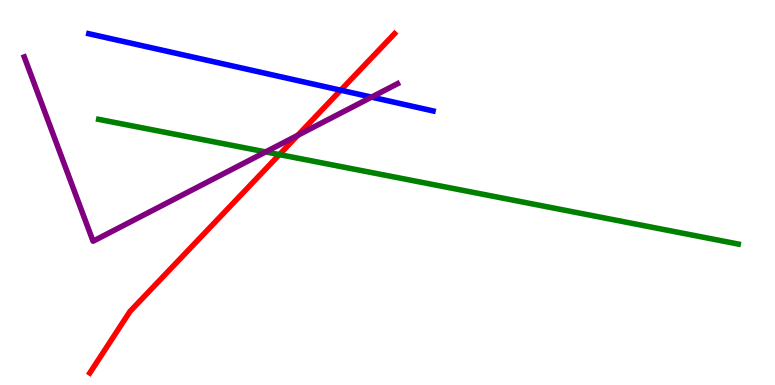[{'lines': ['blue', 'red'], 'intersections': [{'x': 4.4, 'y': 7.66}]}, {'lines': ['green', 'red'], 'intersections': [{'x': 3.61, 'y': 5.98}]}, {'lines': ['purple', 'red'], 'intersections': [{'x': 3.84, 'y': 6.49}]}, {'lines': ['blue', 'green'], 'intersections': []}, {'lines': ['blue', 'purple'], 'intersections': [{'x': 4.79, 'y': 7.48}]}, {'lines': ['green', 'purple'], 'intersections': [{'x': 3.43, 'y': 6.05}]}]